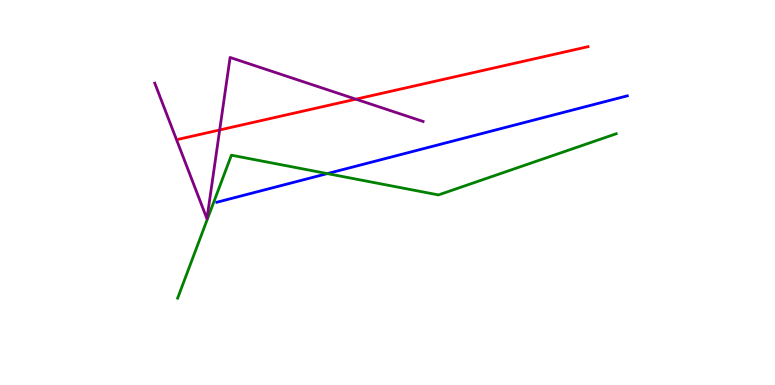[{'lines': ['blue', 'red'], 'intersections': []}, {'lines': ['green', 'red'], 'intersections': []}, {'lines': ['purple', 'red'], 'intersections': [{'x': 2.83, 'y': 6.62}, {'x': 4.59, 'y': 7.42}]}, {'lines': ['blue', 'green'], 'intersections': [{'x': 4.22, 'y': 5.49}]}, {'lines': ['blue', 'purple'], 'intersections': []}, {'lines': ['green', 'purple'], 'intersections': []}]